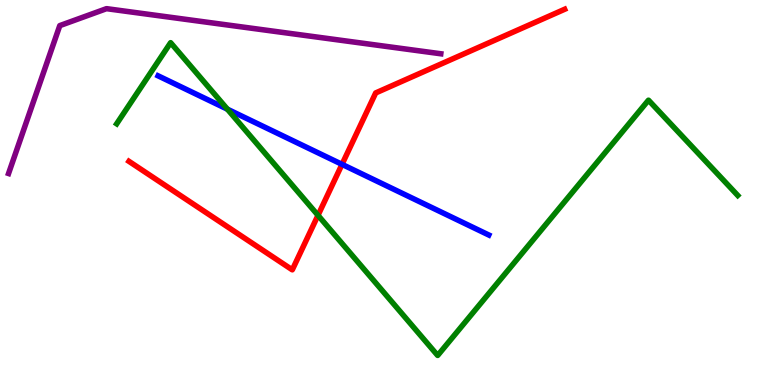[{'lines': ['blue', 'red'], 'intersections': [{'x': 4.41, 'y': 5.73}]}, {'lines': ['green', 'red'], 'intersections': [{'x': 4.1, 'y': 4.41}]}, {'lines': ['purple', 'red'], 'intersections': []}, {'lines': ['blue', 'green'], 'intersections': [{'x': 2.93, 'y': 7.16}]}, {'lines': ['blue', 'purple'], 'intersections': []}, {'lines': ['green', 'purple'], 'intersections': []}]